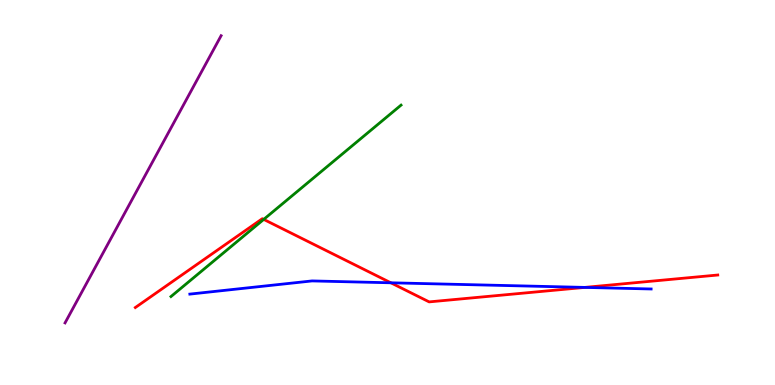[{'lines': ['blue', 'red'], 'intersections': [{'x': 5.04, 'y': 2.65}, {'x': 7.54, 'y': 2.54}]}, {'lines': ['green', 'red'], 'intersections': [{'x': 3.4, 'y': 4.3}]}, {'lines': ['purple', 'red'], 'intersections': []}, {'lines': ['blue', 'green'], 'intersections': []}, {'lines': ['blue', 'purple'], 'intersections': []}, {'lines': ['green', 'purple'], 'intersections': []}]